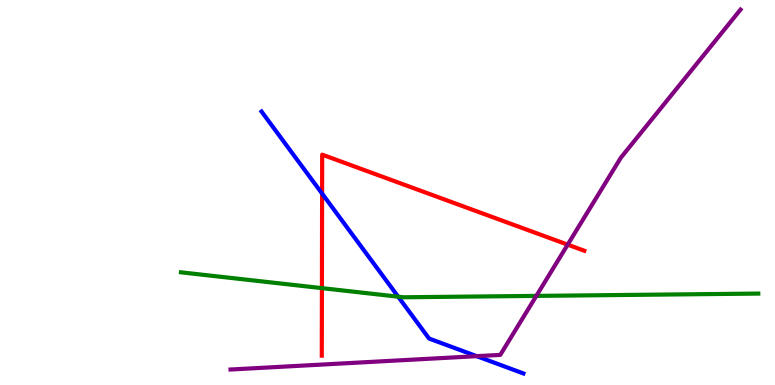[{'lines': ['blue', 'red'], 'intersections': [{'x': 4.16, 'y': 4.97}]}, {'lines': ['green', 'red'], 'intersections': [{'x': 4.15, 'y': 2.52}]}, {'lines': ['purple', 'red'], 'intersections': [{'x': 7.32, 'y': 3.65}]}, {'lines': ['blue', 'green'], 'intersections': [{'x': 5.14, 'y': 2.29}]}, {'lines': ['blue', 'purple'], 'intersections': [{'x': 6.15, 'y': 0.749}]}, {'lines': ['green', 'purple'], 'intersections': [{'x': 6.92, 'y': 2.31}]}]